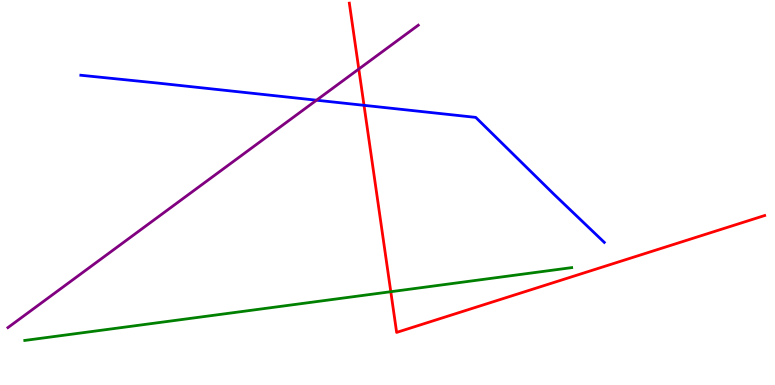[{'lines': ['blue', 'red'], 'intersections': [{'x': 4.7, 'y': 7.26}]}, {'lines': ['green', 'red'], 'intersections': [{'x': 5.04, 'y': 2.42}]}, {'lines': ['purple', 'red'], 'intersections': [{'x': 4.63, 'y': 8.21}]}, {'lines': ['blue', 'green'], 'intersections': []}, {'lines': ['blue', 'purple'], 'intersections': [{'x': 4.08, 'y': 7.4}]}, {'lines': ['green', 'purple'], 'intersections': []}]